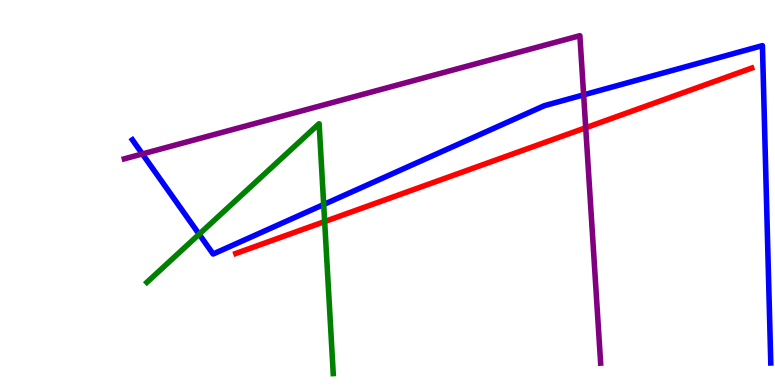[{'lines': ['blue', 'red'], 'intersections': []}, {'lines': ['green', 'red'], 'intersections': [{'x': 4.19, 'y': 4.25}]}, {'lines': ['purple', 'red'], 'intersections': [{'x': 7.56, 'y': 6.68}]}, {'lines': ['blue', 'green'], 'intersections': [{'x': 2.57, 'y': 3.92}, {'x': 4.18, 'y': 4.69}]}, {'lines': ['blue', 'purple'], 'intersections': [{'x': 1.84, 'y': 6.0}, {'x': 7.53, 'y': 7.54}]}, {'lines': ['green', 'purple'], 'intersections': []}]